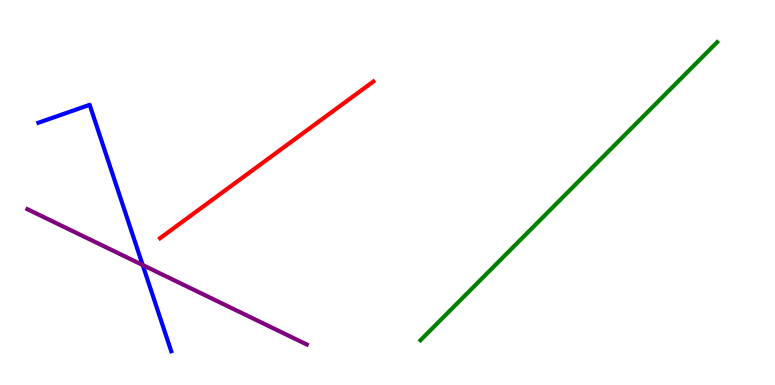[{'lines': ['blue', 'red'], 'intersections': []}, {'lines': ['green', 'red'], 'intersections': []}, {'lines': ['purple', 'red'], 'intersections': []}, {'lines': ['blue', 'green'], 'intersections': []}, {'lines': ['blue', 'purple'], 'intersections': [{'x': 1.84, 'y': 3.12}]}, {'lines': ['green', 'purple'], 'intersections': []}]